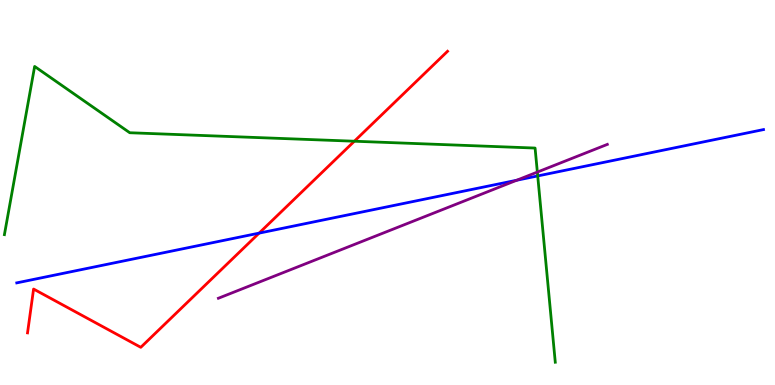[{'lines': ['blue', 'red'], 'intersections': [{'x': 3.34, 'y': 3.94}]}, {'lines': ['green', 'red'], 'intersections': [{'x': 4.57, 'y': 6.33}]}, {'lines': ['purple', 'red'], 'intersections': []}, {'lines': ['blue', 'green'], 'intersections': [{'x': 6.94, 'y': 5.43}]}, {'lines': ['blue', 'purple'], 'intersections': [{'x': 6.67, 'y': 5.32}]}, {'lines': ['green', 'purple'], 'intersections': [{'x': 6.93, 'y': 5.53}]}]